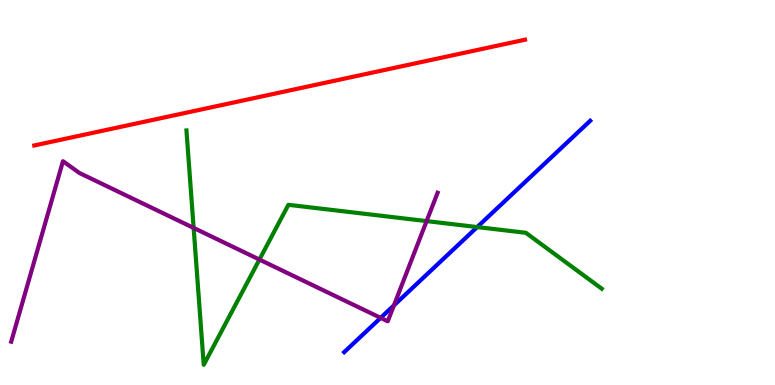[{'lines': ['blue', 'red'], 'intersections': []}, {'lines': ['green', 'red'], 'intersections': []}, {'lines': ['purple', 'red'], 'intersections': []}, {'lines': ['blue', 'green'], 'intersections': [{'x': 6.16, 'y': 4.1}]}, {'lines': ['blue', 'purple'], 'intersections': [{'x': 4.91, 'y': 1.74}, {'x': 5.08, 'y': 2.07}]}, {'lines': ['green', 'purple'], 'intersections': [{'x': 2.5, 'y': 4.08}, {'x': 3.35, 'y': 3.26}, {'x': 5.5, 'y': 4.26}]}]